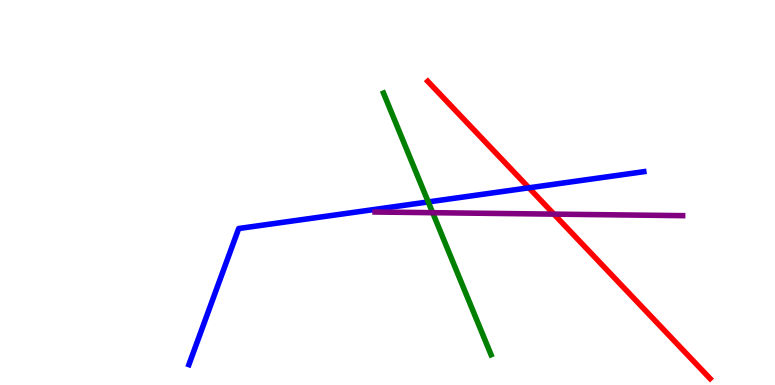[{'lines': ['blue', 'red'], 'intersections': [{'x': 6.82, 'y': 5.12}]}, {'lines': ['green', 'red'], 'intersections': []}, {'lines': ['purple', 'red'], 'intersections': [{'x': 7.15, 'y': 4.44}]}, {'lines': ['blue', 'green'], 'intersections': [{'x': 5.53, 'y': 4.76}]}, {'lines': ['blue', 'purple'], 'intersections': []}, {'lines': ['green', 'purple'], 'intersections': [{'x': 5.58, 'y': 4.48}]}]